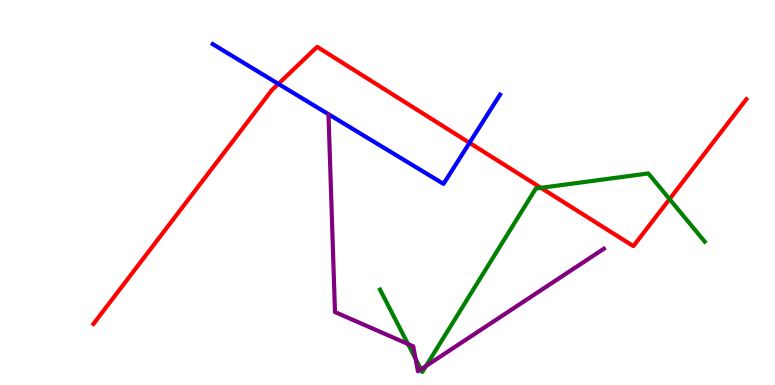[{'lines': ['blue', 'red'], 'intersections': [{'x': 3.59, 'y': 7.82}, {'x': 6.06, 'y': 6.29}]}, {'lines': ['green', 'red'], 'intersections': [{'x': 6.98, 'y': 5.12}, {'x': 8.64, 'y': 4.83}]}, {'lines': ['purple', 'red'], 'intersections': []}, {'lines': ['blue', 'green'], 'intersections': []}, {'lines': ['blue', 'purple'], 'intersections': []}, {'lines': ['green', 'purple'], 'intersections': [{'x': 5.26, 'y': 1.06}, {'x': 5.36, 'y': 0.679}, {'x': 5.43, 'y': 0.408}, {'x': 5.5, 'y': 0.494}]}]